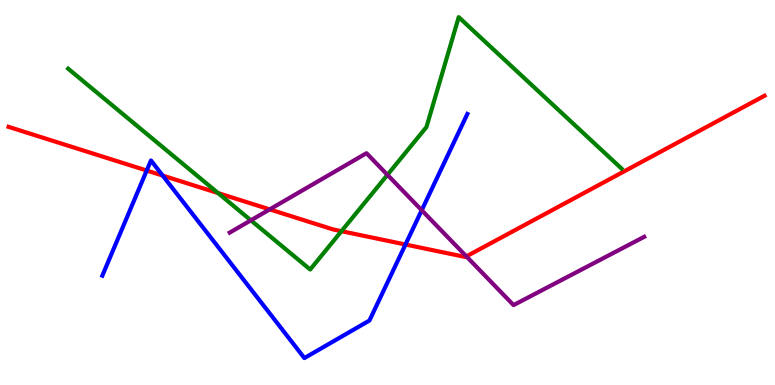[{'lines': ['blue', 'red'], 'intersections': [{'x': 1.89, 'y': 5.57}, {'x': 2.1, 'y': 5.44}, {'x': 5.23, 'y': 3.65}]}, {'lines': ['green', 'red'], 'intersections': [{'x': 2.81, 'y': 4.98}, {'x': 4.41, 'y': 4.0}]}, {'lines': ['purple', 'red'], 'intersections': [{'x': 3.48, 'y': 4.56}, {'x': 6.02, 'y': 3.34}]}, {'lines': ['blue', 'green'], 'intersections': []}, {'lines': ['blue', 'purple'], 'intersections': [{'x': 5.44, 'y': 4.54}]}, {'lines': ['green', 'purple'], 'intersections': [{'x': 3.24, 'y': 4.28}, {'x': 5.0, 'y': 5.46}]}]